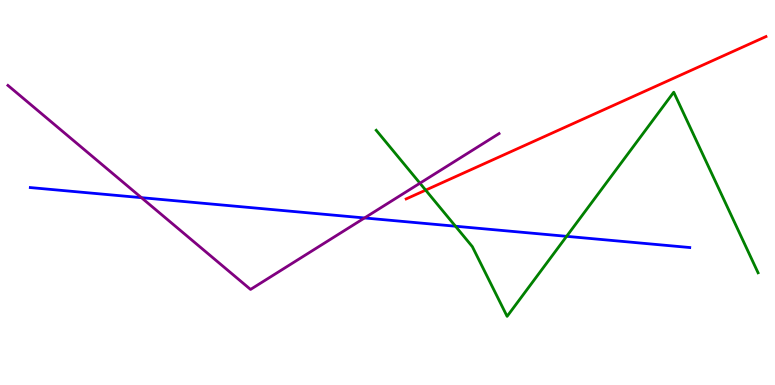[{'lines': ['blue', 'red'], 'intersections': []}, {'lines': ['green', 'red'], 'intersections': [{'x': 5.49, 'y': 5.06}]}, {'lines': ['purple', 'red'], 'intersections': []}, {'lines': ['blue', 'green'], 'intersections': [{'x': 5.88, 'y': 4.12}, {'x': 7.31, 'y': 3.86}]}, {'lines': ['blue', 'purple'], 'intersections': [{'x': 1.82, 'y': 4.87}, {'x': 4.7, 'y': 4.34}]}, {'lines': ['green', 'purple'], 'intersections': [{'x': 5.42, 'y': 5.24}]}]